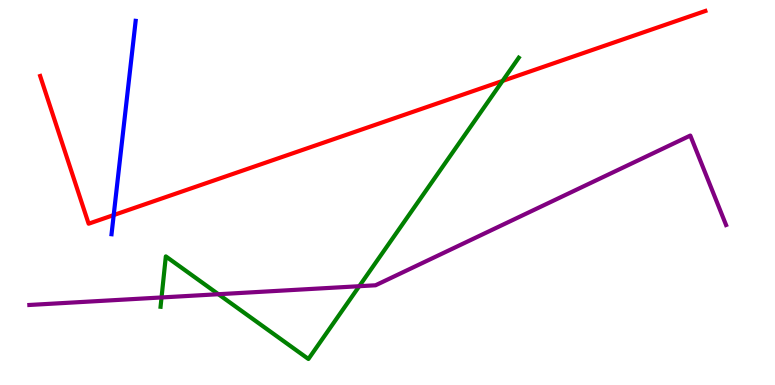[{'lines': ['blue', 'red'], 'intersections': [{'x': 1.47, 'y': 4.41}]}, {'lines': ['green', 'red'], 'intersections': [{'x': 6.48, 'y': 7.9}]}, {'lines': ['purple', 'red'], 'intersections': []}, {'lines': ['blue', 'green'], 'intersections': []}, {'lines': ['blue', 'purple'], 'intersections': []}, {'lines': ['green', 'purple'], 'intersections': [{'x': 2.08, 'y': 2.27}, {'x': 2.82, 'y': 2.36}, {'x': 4.64, 'y': 2.57}]}]